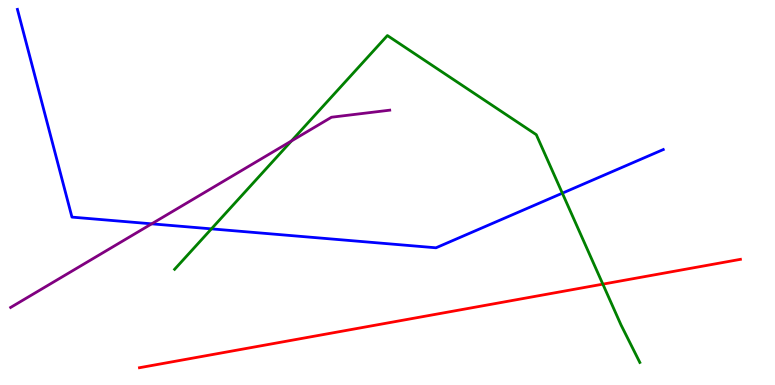[{'lines': ['blue', 'red'], 'intersections': []}, {'lines': ['green', 'red'], 'intersections': [{'x': 7.78, 'y': 2.62}]}, {'lines': ['purple', 'red'], 'intersections': []}, {'lines': ['blue', 'green'], 'intersections': [{'x': 2.73, 'y': 4.06}, {'x': 7.26, 'y': 4.98}]}, {'lines': ['blue', 'purple'], 'intersections': [{'x': 1.96, 'y': 4.19}]}, {'lines': ['green', 'purple'], 'intersections': [{'x': 3.76, 'y': 6.34}]}]